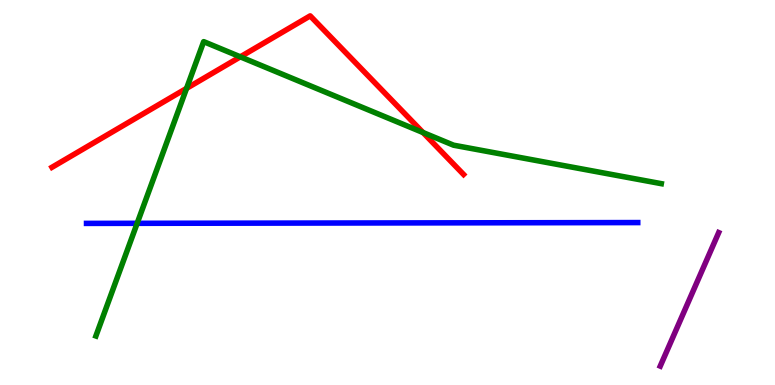[{'lines': ['blue', 'red'], 'intersections': []}, {'lines': ['green', 'red'], 'intersections': [{'x': 2.41, 'y': 7.7}, {'x': 3.1, 'y': 8.52}, {'x': 5.46, 'y': 6.56}]}, {'lines': ['purple', 'red'], 'intersections': []}, {'lines': ['blue', 'green'], 'intersections': [{'x': 1.77, 'y': 4.2}]}, {'lines': ['blue', 'purple'], 'intersections': []}, {'lines': ['green', 'purple'], 'intersections': []}]